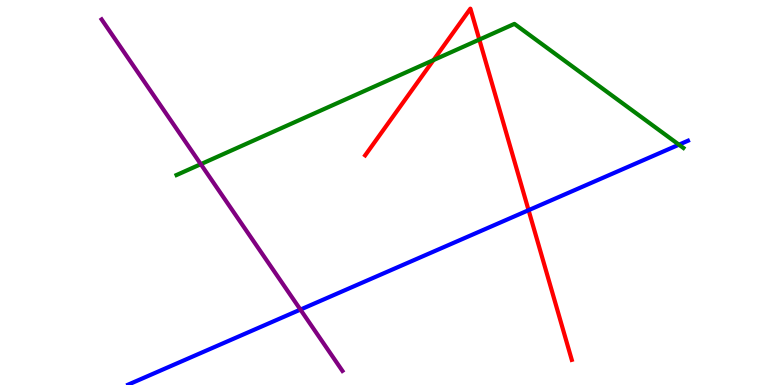[{'lines': ['blue', 'red'], 'intersections': [{'x': 6.82, 'y': 4.54}]}, {'lines': ['green', 'red'], 'intersections': [{'x': 5.59, 'y': 8.44}, {'x': 6.18, 'y': 8.97}]}, {'lines': ['purple', 'red'], 'intersections': []}, {'lines': ['blue', 'green'], 'intersections': [{'x': 8.76, 'y': 6.24}]}, {'lines': ['blue', 'purple'], 'intersections': [{'x': 3.88, 'y': 1.96}]}, {'lines': ['green', 'purple'], 'intersections': [{'x': 2.59, 'y': 5.74}]}]